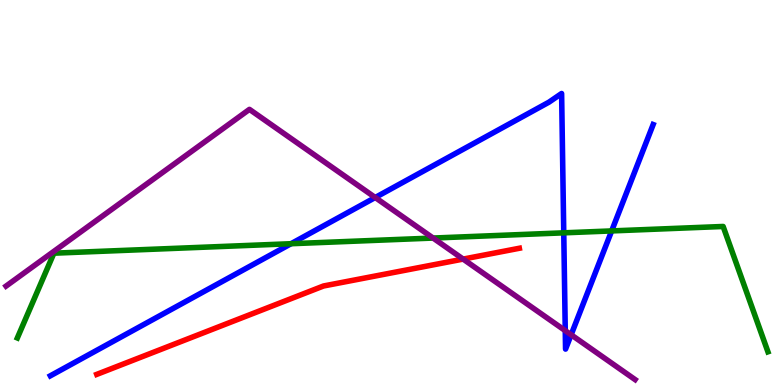[{'lines': ['blue', 'red'], 'intersections': []}, {'lines': ['green', 'red'], 'intersections': []}, {'lines': ['purple', 'red'], 'intersections': [{'x': 5.98, 'y': 3.27}]}, {'lines': ['blue', 'green'], 'intersections': [{'x': 3.76, 'y': 3.67}, {'x': 7.27, 'y': 3.95}, {'x': 7.89, 'y': 4.0}]}, {'lines': ['blue', 'purple'], 'intersections': [{'x': 4.84, 'y': 4.87}, {'x': 7.29, 'y': 1.41}, {'x': 7.37, 'y': 1.3}]}, {'lines': ['green', 'purple'], 'intersections': [{'x': 5.59, 'y': 3.82}]}]